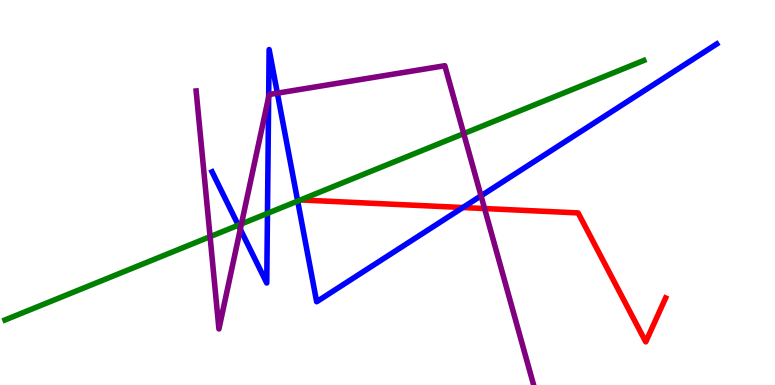[{'lines': ['blue', 'red'], 'intersections': [{'x': 5.97, 'y': 4.61}]}, {'lines': ['green', 'red'], 'intersections': []}, {'lines': ['purple', 'red'], 'intersections': [{'x': 6.25, 'y': 4.58}]}, {'lines': ['blue', 'green'], 'intersections': [{'x': 3.07, 'y': 4.15}, {'x': 3.45, 'y': 4.46}, {'x': 3.84, 'y': 4.78}]}, {'lines': ['blue', 'purple'], 'intersections': [{'x': 3.1, 'y': 4.05}, {'x': 3.47, 'y': 7.48}, {'x': 3.58, 'y': 7.58}, {'x': 6.21, 'y': 4.91}]}, {'lines': ['green', 'purple'], 'intersections': [{'x': 2.71, 'y': 3.85}, {'x': 3.12, 'y': 4.18}, {'x': 5.98, 'y': 6.53}]}]